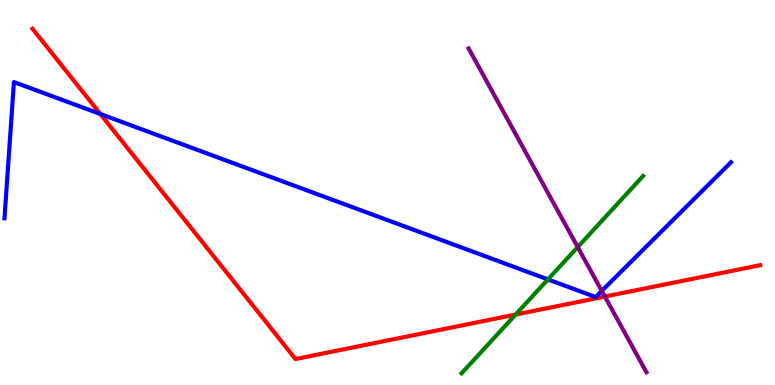[{'lines': ['blue', 'red'], 'intersections': [{'x': 1.3, 'y': 7.04}]}, {'lines': ['green', 'red'], 'intersections': [{'x': 6.65, 'y': 1.83}]}, {'lines': ['purple', 'red'], 'intersections': [{'x': 7.8, 'y': 2.3}]}, {'lines': ['blue', 'green'], 'intersections': [{'x': 7.07, 'y': 2.74}]}, {'lines': ['blue', 'purple'], 'intersections': [{'x': 7.76, 'y': 2.44}]}, {'lines': ['green', 'purple'], 'intersections': [{'x': 7.45, 'y': 3.58}]}]